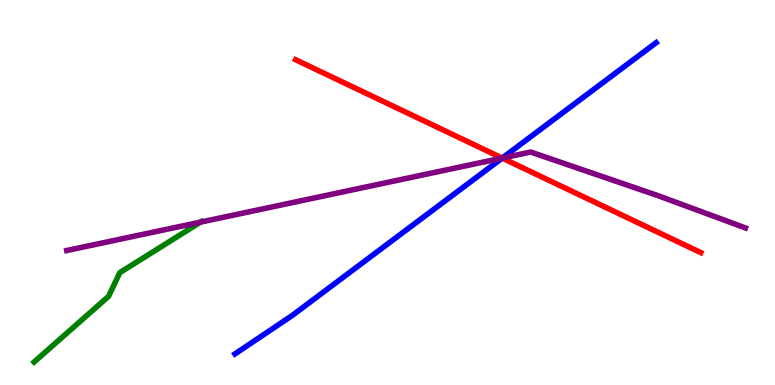[{'lines': ['blue', 'red'], 'intersections': [{'x': 6.48, 'y': 5.89}]}, {'lines': ['green', 'red'], 'intersections': []}, {'lines': ['purple', 'red'], 'intersections': [{'x': 6.48, 'y': 5.89}]}, {'lines': ['blue', 'green'], 'intersections': []}, {'lines': ['blue', 'purple'], 'intersections': [{'x': 6.48, 'y': 5.89}]}, {'lines': ['green', 'purple'], 'intersections': [{'x': 2.59, 'y': 4.23}]}]